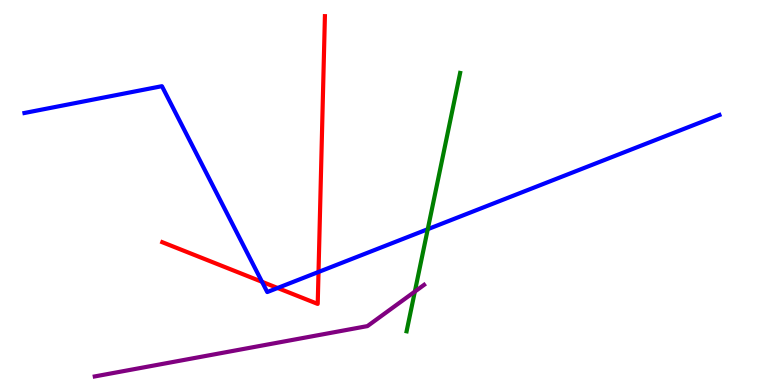[{'lines': ['blue', 'red'], 'intersections': [{'x': 3.38, 'y': 2.68}, {'x': 3.58, 'y': 2.52}, {'x': 4.11, 'y': 2.94}]}, {'lines': ['green', 'red'], 'intersections': []}, {'lines': ['purple', 'red'], 'intersections': []}, {'lines': ['blue', 'green'], 'intersections': [{'x': 5.52, 'y': 4.05}]}, {'lines': ['blue', 'purple'], 'intersections': []}, {'lines': ['green', 'purple'], 'intersections': [{'x': 5.35, 'y': 2.43}]}]